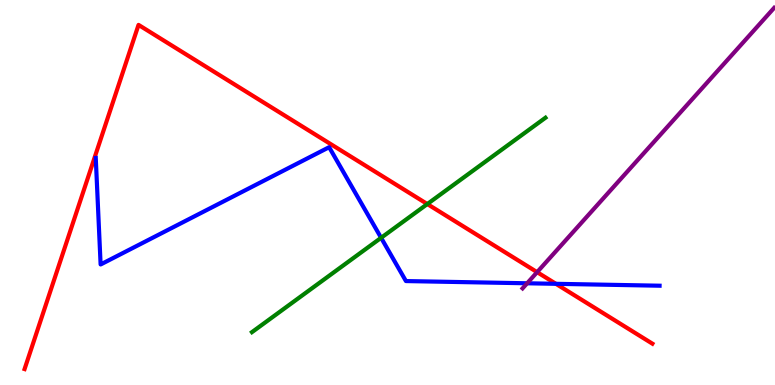[{'lines': ['blue', 'red'], 'intersections': [{'x': 7.17, 'y': 2.63}]}, {'lines': ['green', 'red'], 'intersections': [{'x': 5.51, 'y': 4.7}]}, {'lines': ['purple', 'red'], 'intersections': [{'x': 6.93, 'y': 2.93}]}, {'lines': ['blue', 'green'], 'intersections': [{'x': 4.92, 'y': 3.82}]}, {'lines': ['blue', 'purple'], 'intersections': [{'x': 6.8, 'y': 2.64}]}, {'lines': ['green', 'purple'], 'intersections': []}]